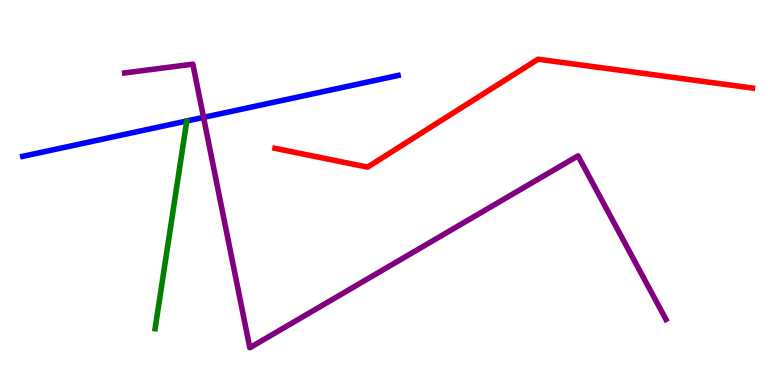[{'lines': ['blue', 'red'], 'intersections': []}, {'lines': ['green', 'red'], 'intersections': []}, {'lines': ['purple', 'red'], 'intersections': []}, {'lines': ['blue', 'green'], 'intersections': []}, {'lines': ['blue', 'purple'], 'intersections': [{'x': 2.63, 'y': 6.95}]}, {'lines': ['green', 'purple'], 'intersections': []}]